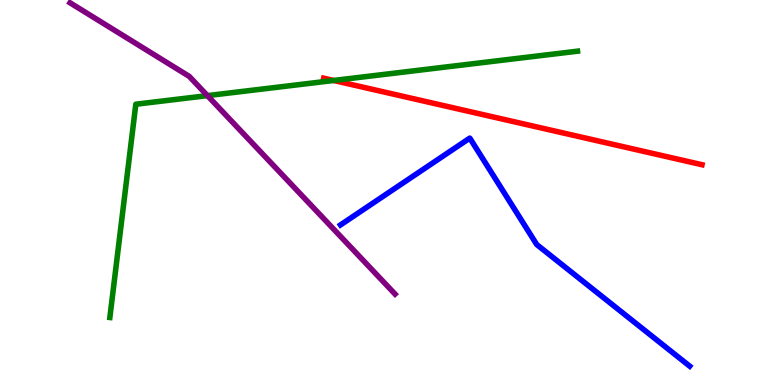[{'lines': ['blue', 'red'], 'intersections': []}, {'lines': ['green', 'red'], 'intersections': [{'x': 4.31, 'y': 7.91}]}, {'lines': ['purple', 'red'], 'intersections': []}, {'lines': ['blue', 'green'], 'intersections': []}, {'lines': ['blue', 'purple'], 'intersections': []}, {'lines': ['green', 'purple'], 'intersections': [{'x': 2.68, 'y': 7.52}]}]